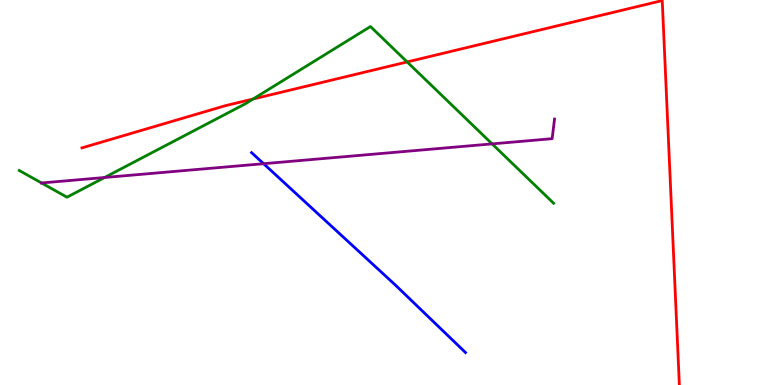[{'lines': ['blue', 'red'], 'intersections': []}, {'lines': ['green', 'red'], 'intersections': [{'x': 3.27, 'y': 7.43}, {'x': 5.25, 'y': 8.39}]}, {'lines': ['purple', 'red'], 'intersections': []}, {'lines': ['blue', 'green'], 'intersections': []}, {'lines': ['blue', 'purple'], 'intersections': [{'x': 3.4, 'y': 5.75}]}, {'lines': ['green', 'purple'], 'intersections': [{'x': 0.536, 'y': 5.25}, {'x': 1.35, 'y': 5.39}, {'x': 6.35, 'y': 6.26}]}]